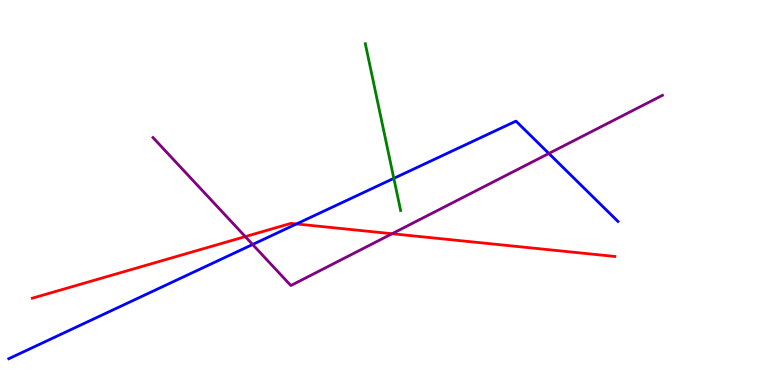[{'lines': ['blue', 'red'], 'intersections': [{'x': 3.82, 'y': 4.18}]}, {'lines': ['green', 'red'], 'intersections': []}, {'lines': ['purple', 'red'], 'intersections': [{'x': 3.16, 'y': 3.85}, {'x': 5.06, 'y': 3.93}]}, {'lines': ['blue', 'green'], 'intersections': [{'x': 5.08, 'y': 5.37}]}, {'lines': ['blue', 'purple'], 'intersections': [{'x': 3.26, 'y': 3.65}, {'x': 7.08, 'y': 6.01}]}, {'lines': ['green', 'purple'], 'intersections': []}]